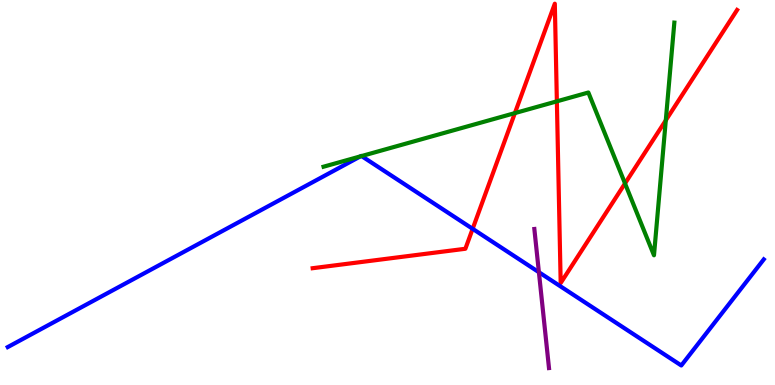[{'lines': ['blue', 'red'], 'intersections': [{'x': 6.1, 'y': 4.06}]}, {'lines': ['green', 'red'], 'intersections': [{'x': 6.64, 'y': 7.06}, {'x': 7.19, 'y': 7.37}, {'x': 8.06, 'y': 5.24}, {'x': 8.59, 'y': 6.87}]}, {'lines': ['purple', 'red'], 'intersections': []}, {'lines': ['blue', 'green'], 'intersections': [{'x': 4.65, 'y': 5.94}, {'x': 4.67, 'y': 5.95}]}, {'lines': ['blue', 'purple'], 'intersections': [{'x': 6.95, 'y': 2.93}]}, {'lines': ['green', 'purple'], 'intersections': []}]